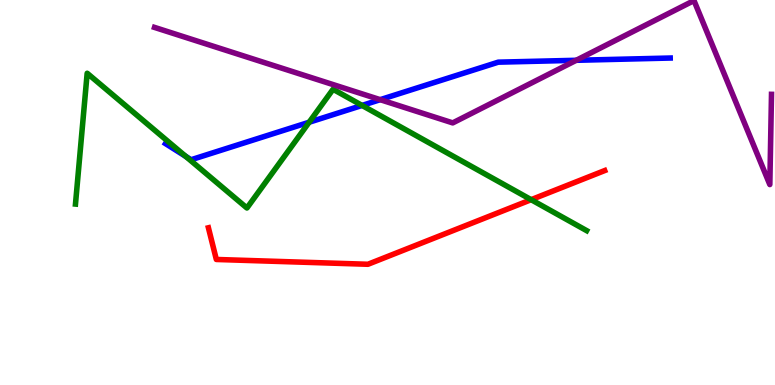[{'lines': ['blue', 'red'], 'intersections': []}, {'lines': ['green', 'red'], 'intersections': [{'x': 6.85, 'y': 4.81}]}, {'lines': ['purple', 'red'], 'intersections': []}, {'lines': ['blue', 'green'], 'intersections': [{'x': 2.4, 'y': 5.94}, {'x': 3.99, 'y': 6.82}, {'x': 4.67, 'y': 7.26}]}, {'lines': ['blue', 'purple'], 'intersections': [{'x': 4.91, 'y': 7.41}, {'x': 7.44, 'y': 8.43}]}, {'lines': ['green', 'purple'], 'intersections': []}]